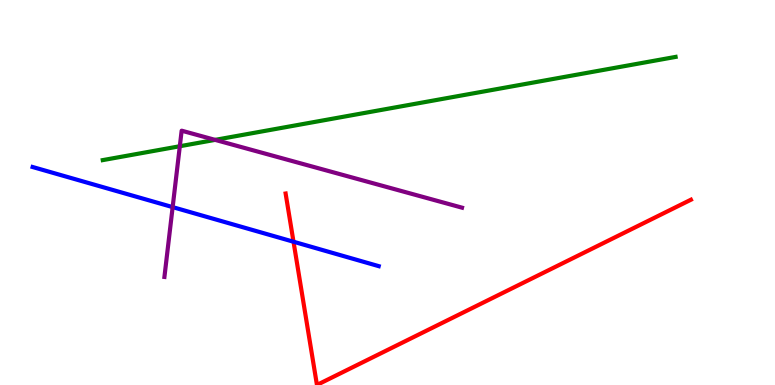[{'lines': ['blue', 'red'], 'intersections': [{'x': 3.79, 'y': 3.72}]}, {'lines': ['green', 'red'], 'intersections': []}, {'lines': ['purple', 'red'], 'intersections': []}, {'lines': ['blue', 'green'], 'intersections': []}, {'lines': ['blue', 'purple'], 'intersections': [{'x': 2.23, 'y': 4.62}]}, {'lines': ['green', 'purple'], 'intersections': [{'x': 2.32, 'y': 6.2}, {'x': 2.78, 'y': 6.37}]}]